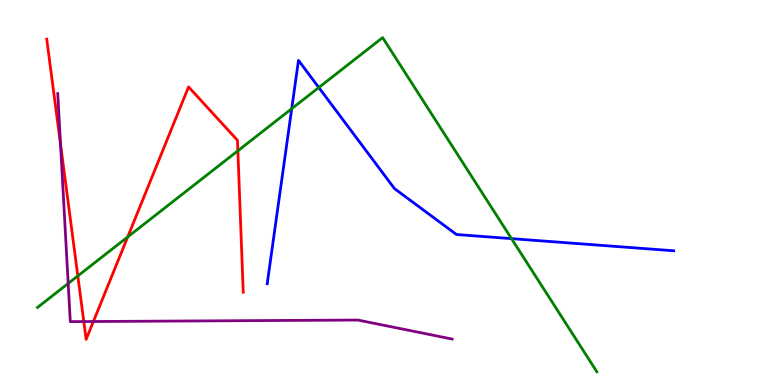[{'lines': ['blue', 'red'], 'intersections': []}, {'lines': ['green', 'red'], 'intersections': [{'x': 1.0, 'y': 2.83}, {'x': 1.65, 'y': 3.85}, {'x': 3.07, 'y': 6.08}]}, {'lines': ['purple', 'red'], 'intersections': [{'x': 0.781, 'y': 6.25}, {'x': 1.08, 'y': 1.65}, {'x': 1.2, 'y': 1.65}]}, {'lines': ['blue', 'green'], 'intersections': [{'x': 3.76, 'y': 7.18}, {'x': 4.11, 'y': 7.73}, {'x': 6.6, 'y': 3.8}]}, {'lines': ['blue', 'purple'], 'intersections': []}, {'lines': ['green', 'purple'], 'intersections': [{'x': 0.88, 'y': 2.64}]}]